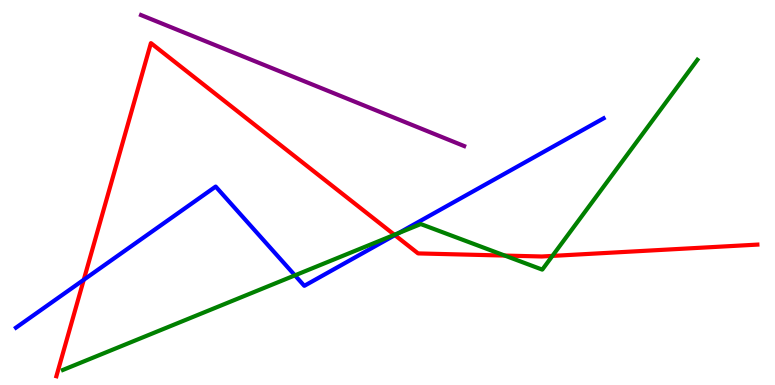[{'lines': ['blue', 'red'], 'intersections': [{'x': 1.08, 'y': 2.73}, {'x': 5.1, 'y': 3.89}]}, {'lines': ['green', 'red'], 'intersections': [{'x': 5.09, 'y': 3.9}, {'x': 6.51, 'y': 3.36}, {'x': 7.13, 'y': 3.35}]}, {'lines': ['purple', 'red'], 'intersections': []}, {'lines': ['blue', 'green'], 'intersections': [{'x': 3.81, 'y': 2.85}, {'x': 5.14, 'y': 3.94}]}, {'lines': ['blue', 'purple'], 'intersections': []}, {'lines': ['green', 'purple'], 'intersections': []}]